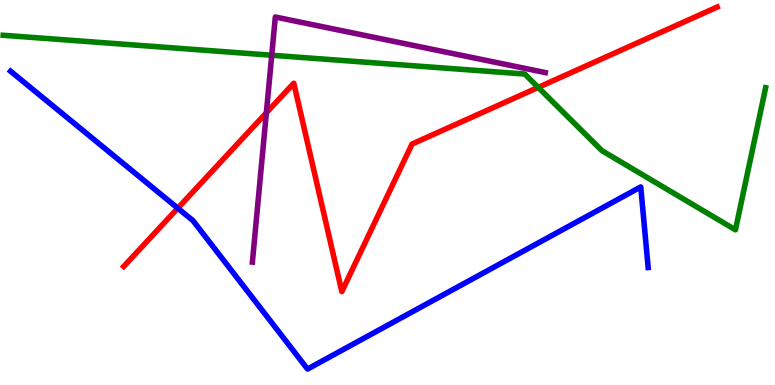[{'lines': ['blue', 'red'], 'intersections': [{'x': 2.29, 'y': 4.59}]}, {'lines': ['green', 'red'], 'intersections': [{'x': 6.94, 'y': 7.73}]}, {'lines': ['purple', 'red'], 'intersections': [{'x': 3.44, 'y': 7.07}]}, {'lines': ['blue', 'green'], 'intersections': []}, {'lines': ['blue', 'purple'], 'intersections': []}, {'lines': ['green', 'purple'], 'intersections': [{'x': 3.51, 'y': 8.57}]}]